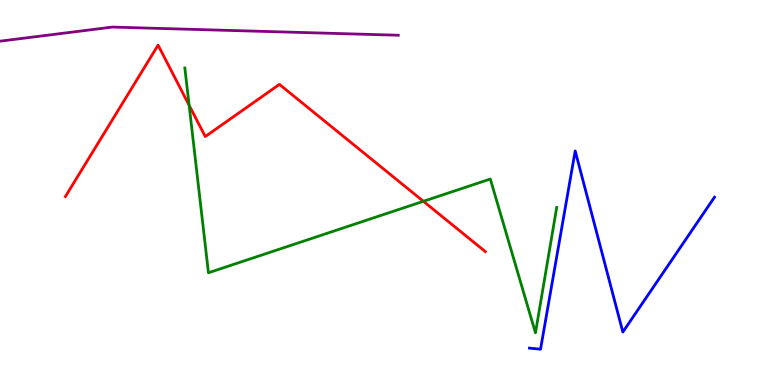[{'lines': ['blue', 'red'], 'intersections': []}, {'lines': ['green', 'red'], 'intersections': [{'x': 2.44, 'y': 7.26}, {'x': 5.46, 'y': 4.77}]}, {'lines': ['purple', 'red'], 'intersections': []}, {'lines': ['blue', 'green'], 'intersections': []}, {'lines': ['blue', 'purple'], 'intersections': []}, {'lines': ['green', 'purple'], 'intersections': []}]